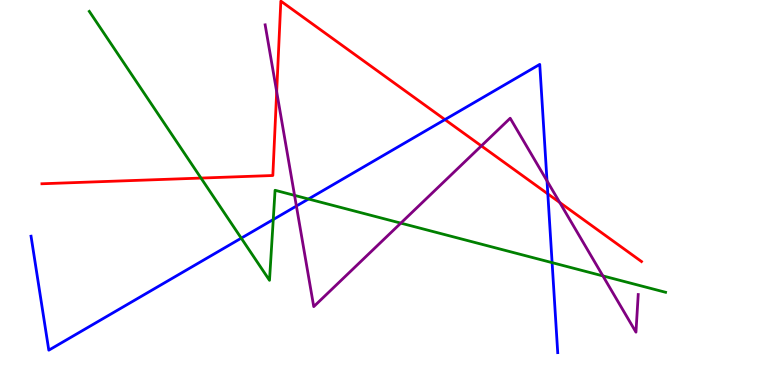[{'lines': ['blue', 'red'], 'intersections': [{'x': 5.74, 'y': 6.89}, {'x': 7.07, 'y': 4.96}]}, {'lines': ['green', 'red'], 'intersections': [{'x': 2.59, 'y': 5.37}]}, {'lines': ['purple', 'red'], 'intersections': [{'x': 3.57, 'y': 7.62}, {'x': 6.21, 'y': 6.21}, {'x': 7.22, 'y': 4.74}]}, {'lines': ['blue', 'green'], 'intersections': [{'x': 3.11, 'y': 3.81}, {'x': 3.53, 'y': 4.3}, {'x': 3.98, 'y': 4.83}, {'x': 7.12, 'y': 3.18}]}, {'lines': ['blue', 'purple'], 'intersections': [{'x': 3.82, 'y': 4.65}, {'x': 7.06, 'y': 5.3}]}, {'lines': ['green', 'purple'], 'intersections': [{'x': 3.8, 'y': 4.93}, {'x': 5.17, 'y': 4.2}, {'x': 7.78, 'y': 2.83}]}]